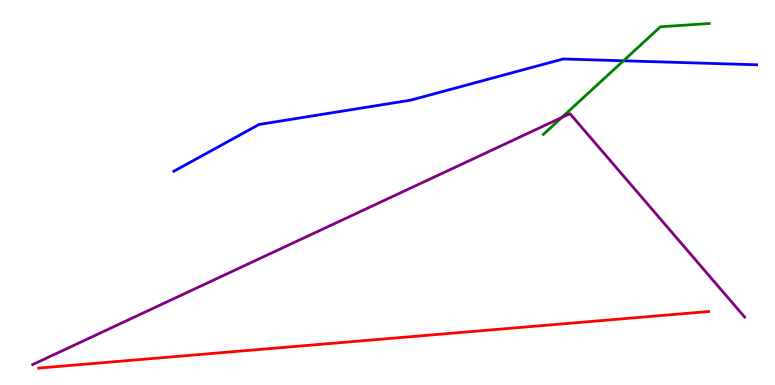[{'lines': ['blue', 'red'], 'intersections': []}, {'lines': ['green', 'red'], 'intersections': []}, {'lines': ['purple', 'red'], 'intersections': []}, {'lines': ['blue', 'green'], 'intersections': [{'x': 8.04, 'y': 8.42}]}, {'lines': ['blue', 'purple'], 'intersections': []}, {'lines': ['green', 'purple'], 'intersections': [{'x': 7.25, 'y': 6.95}]}]